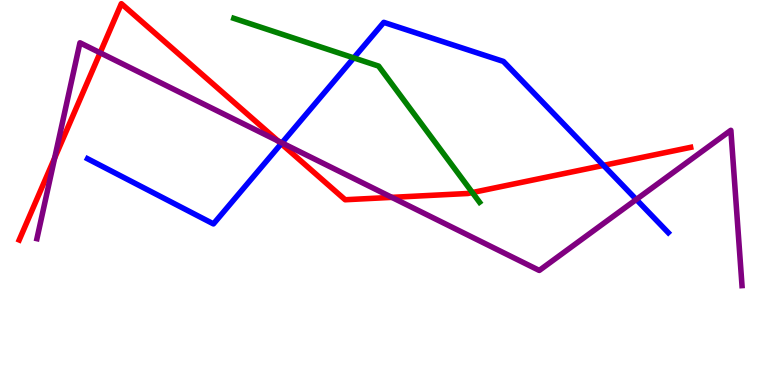[{'lines': ['blue', 'red'], 'intersections': [{'x': 3.63, 'y': 6.27}, {'x': 7.79, 'y': 5.7}]}, {'lines': ['green', 'red'], 'intersections': [{'x': 6.1, 'y': 5.0}]}, {'lines': ['purple', 'red'], 'intersections': [{'x': 0.705, 'y': 5.9}, {'x': 1.29, 'y': 8.63}, {'x': 3.59, 'y': 6.34}, {'x': 5.06, 'y': 4.87}]}, {'lines': ['blue', 'green'], 'intersections': [{'x': 4.56, 'y': 8.5}]}, {'lines': ['blue', 'purple'], 'intersections': [{'x': 3.64, 'y': 6.29}, {'x': 8.21, 'y': 4.82}]}, {'lines': ['green', 'purple'], 'intersections': []}]